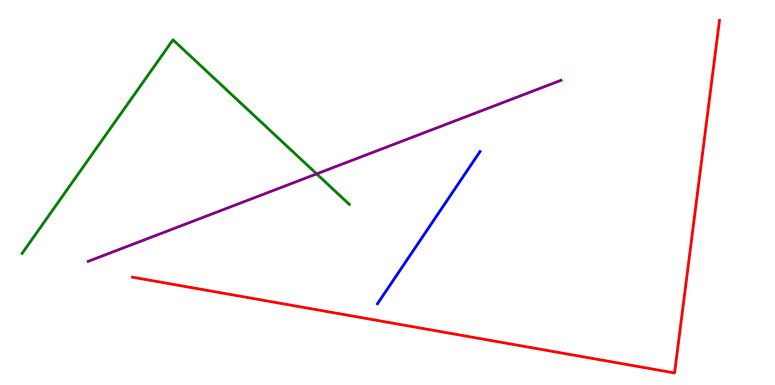[{'lines': ['blue', 'red'], 'intersections': []}, {'lines': ['green', 'red'], 'intersections': []}, {'lines': ['purple', 'red'], 'intersections': []}, {'lines': ['blue', 'green'], 'intersections': []}, {'lines': ['blue', 'purple'], 'intersections': []}, {'lines': ['green', 'purple'], 'intersections': [{'x': 4.09, 'y': 5.48}]}]